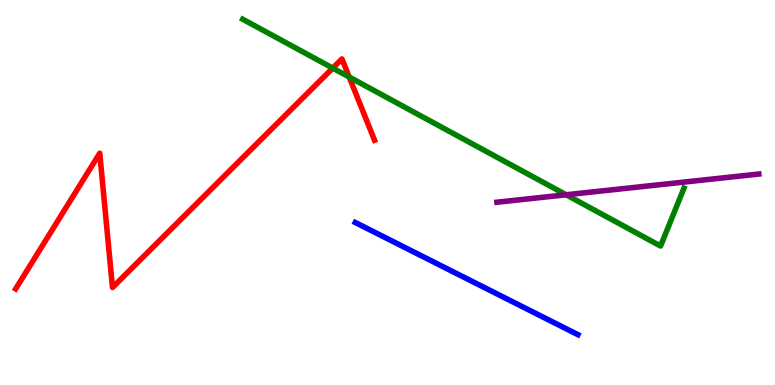[{'lines': ['blue', 'red'], 'intersections': []}, {'lines': ['green', 'red'], 'intersections': [{'x': 4.29, 'y': 8.23}, {'x': 4.51, 'y': 8.0}]}, {'lines': ['purple', 'red'], 'intersections': []}, {'lines': ['blue', 'green'], 'intersections': []}, {'lines': ['blue', 'purple'], 'intersections': []}, {'lines': ['green', 'purple'], 'intersections': [{'x': 7.3, 'y': 4.94}]}]